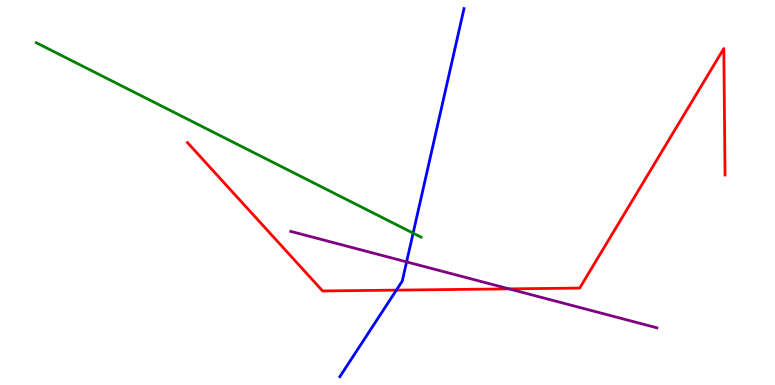[{'lines': ['blue', 'red'], 'intersections': [{'x': 5.11, 'y': 2.46}]}, {'lines': ['green', 'red'], 'intersections': []}, {'lines': ['purple', 'red'], 'intersections': [{'x': 6.57, 'y': 2.5}]}, {'lines': ['blue', 'green'], 'intersections': [{'x': 5.33, 'y': 3.94}]}, {'lines': ['blue', 'purple'], 'intersections': [{'x': 5.25, 'y': 3.2}]}, {'lines': ['green', 'purple'], 'intersections': []}]